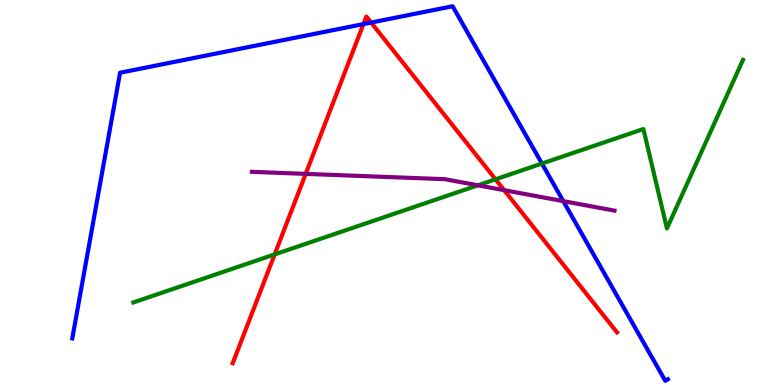[{'lines': ['blue', 'red'], 'intersections': [{'x': 4.69, 'y': 9.37}, {'x': 4.79, 'y': 9.41}]}, {'lines': ['green', 'red'], 'intersections': [{'x': 3.54, 'y': 3.39}, {'x': 6.39, 'y': 5.34}]}, {'lines': ['purple', 'red'], 'intersections': [{'x': 3.94, 'y': 5.48}, {'x': 6.51, 'y': 5.06}]}, {'lines': ['blue', 'green'], 'intersections': [{'x': 6.99, 'y': 5.75}]}, {'lines': ['blue', 'purple'], 'intersections': [{'x': 7.27, 'y': 4.78}]}, {'lines': ['green', 'purple'], 'intersections': [{'x': 6.17, 'y': 5.19}]}]